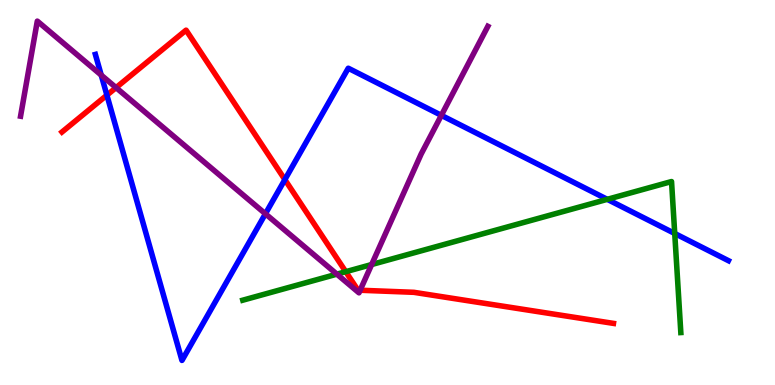[{'lines': ['blue', 'red'], 'intersections': [{'x': 1.38, 'y': 7.53}, {'x': 3.68, 'y': 5.33}]}, {'lines': ['green', 'red'], 'intersections': [{'x': 4.46, 'y': 2.94}]}, {'lines': ['purple', 'red'], 'intersections': [{'x': 1.5, 'y': 7.72}, {'x': 4.65, 'y': 2.46}]}, {'lines': ['blue', 'green'], 'intersections': [{'x': 7.84, 'y': 4.82}, {'x': 8.71, 'y': 3.94}]}, {'lines': ['blue', 'purple'], 'intersections': [{'x': 1.31, 'y': 8.05}, {'x': 3.42, 'y': 4.45}, {'x': 5.69, 'y': 7.0}]}, {'lines': ['green', 'purple'], 'intersections': [{'x': 4.35, 'y': 2.88}, {'x': 4.8, 'y': 3.13}]}]